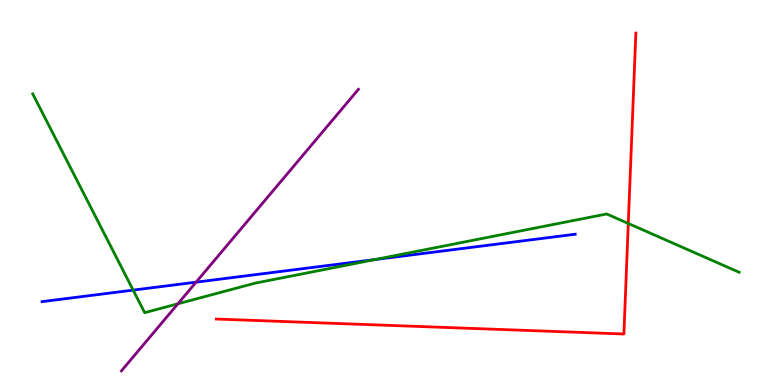[{'lines': ['blue', 'red'], 'intersections': []}, {'lines': ['green', 'red'], 'intersections': [{'x': 8.11, 'y': 4.2}]}, {'lines': ['purple', 'red'], 'intersections': []}, {'lines': ['blue', 'green'], 'intersections': [{'x': 1.72, 'y': 2.46}, {'x': 4.84, 'y': 3.26}]}, {'lines': ['blue', 'purple'], 'intersections': [{'x': 2.53, 'y': 2.67}]}, {'lines': ['green', 'purple'], 'intersections': [{'x': 2.3, 'y': 2.11}]}]